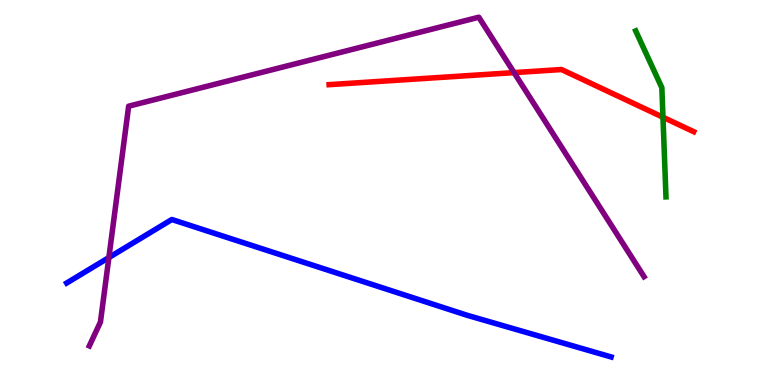[{'lines': ['blue', 'red'], 'intersections': []}, {'lines': ['green', 'red'], 'intersections': [{'x': 8.55, 'y': 6.95}]}, {'lines': ['purple', 'red'], 'intersections': [{'x': 6.63, 'y': 8.11}]}, {'lines': ['blue', 'green'], 'intersections': []}, {'lines': ['blue', 'purple'], 'intersections': [{'x': 1.4, 'y': 3.31}]}, {'lines': ['green', 'purple'], 'intersections': []}]